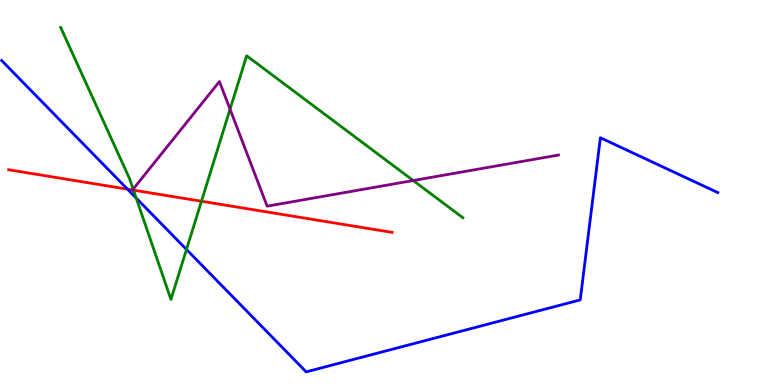[{'lines': ['blue', 'red'], 'intersections': [{'x': 1.65, 'y': 5.09}]}, {'lines': ['green', 'red'], 'intersections': [{'x': 1.72, 'y': 5.06}, {'x': 2.6, 'y': 4.77}]}, {'lines': ['purple', 'red'], 'intersections': [{'x': 1.71, 'y': 5.07}]}, {'lines': ['blue', 'green'], 'intersections': [{'x': 1.76, 'y': 4.86}, {'x': 2.41, 'y': 3.52}]}, {'lines': ['blue', 'purple'], 'intersections': []}, {'lines': ['green', 'purple'], 'intersections': [{'x': 1.72, 'y': 5.09}, {'x': 2.97, 'y': 7.16}, {'x': 5.33, 'y': 5.31}]}]